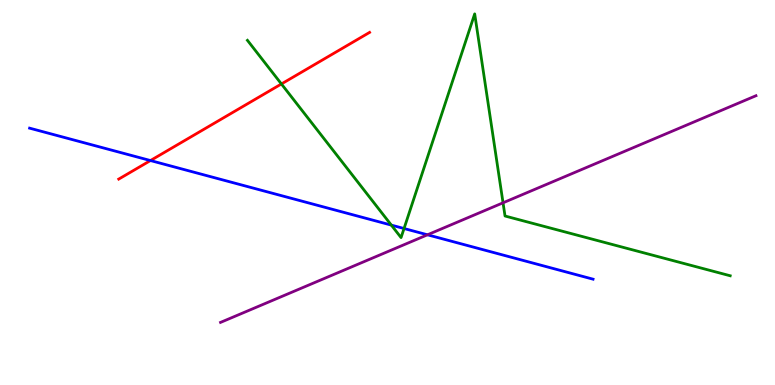[{'lines': ['blue', 'red'], 'intersections': [{'x': 1.94, 'y': 5.83}]}, {'lines': ['green', 'red'], 'intersections': [{'x': 3.63, 'y': 7.82}]}, {'lines': ['purple', 'red'], 'intersections': []}, {'lines': ['blue', 'green'], 'intersections': [{'x': 5.05, 'y': 4.15}, {'x': 5.21, 'y': 4.06}]}, {'lines': ['blue', 'purple'], 'intersections': [{'x': 5.52, 'y': 3.9}]}, {'lines': ['green', 'purple'], 'intersections': [{'x': 6.49, 'y': 4.73}]}]